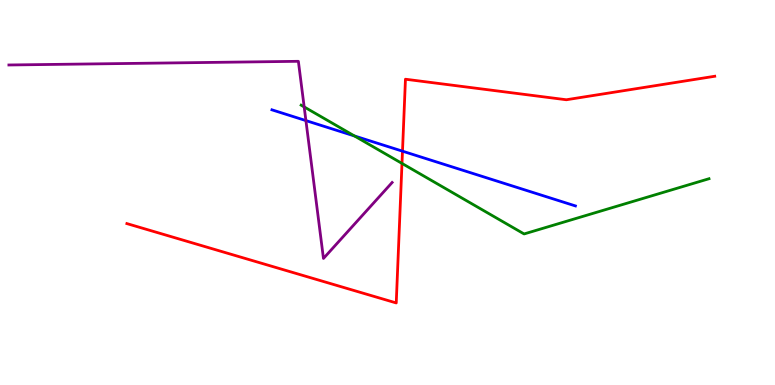[{'lines': ['blue', 'red'], 'intersections': [{'x': 5.19, 'y': 6.07}]}, {'lines': ['green', 'red'], 'intersections': [{'x': 5.19, 'y': 5.76}]}, {'lines': ['purple', 'red'], 'intersections': []}, {'lines': ['blue', 'green'], 'intersections': [{'x': 4.57, 'y': 6.47}]}, {'lines': ['blue', 'purple'], 'intersections': [{'x': 3.95, 'y': 6.87}]}, {'lines': ['green', 'purple'], 'intersections': [{'x': 3.92, 'y': 7.22}]}]